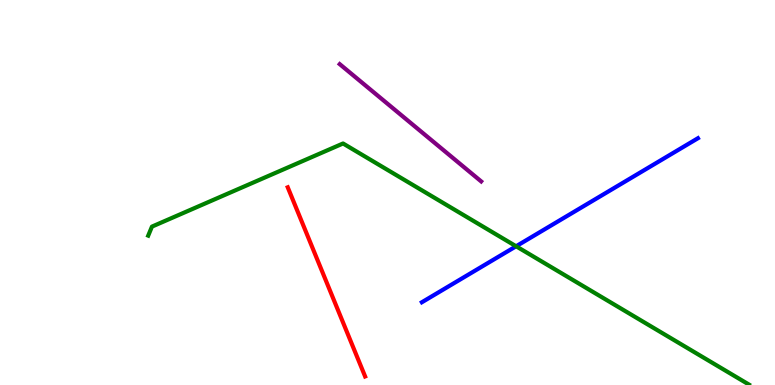[{'lines': ['blue', 'red'], 'intersections': []}, {'lines': ['green', 'red'], 'intersections': []}, {'lines': ['purple', 'red'], 'intersections': []}, {'lines': ['blue', 'green'], 'intersections': [{'x': 6.66, 'y': 3.6}]}, {'lines': ['blue', 'purple'], 'intersections': []}, {'lines': ['green', 'purple'], 'intersections': []}]